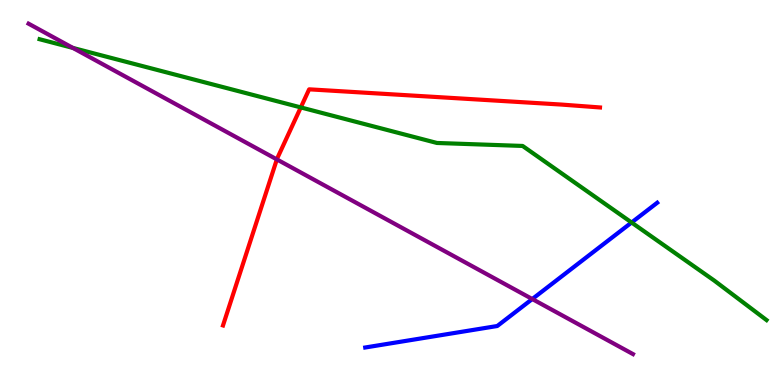[{'lines': ['blue', 'red'], 'intersections': []}, {'lines': ['green', 'red'], 'intersections': [{'x': 3.88, 'y': 7.21}]}, {'lines': ['purple', 'red'], 'intersections': [{'x': 3.57, 'y': 5.86}]}, {'lines': ['blue', 'green'], 'intersections': [{'x': 8.15, 'y': 4.22}]}, {'lines': ['blue', 'purple'], 'intersections': [{'x': 6.87, 'y': 2.23}]}, {'lines': ['green', 'purple'], 'intersections': [{'x': 0.941, 'y': 8.76}]}]